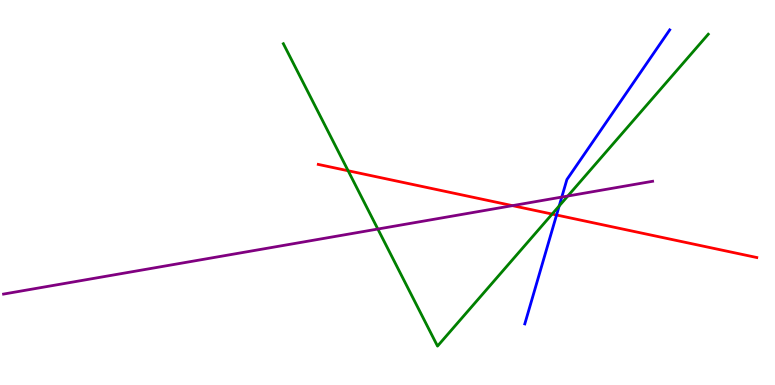[{'lines': ['blue', 'red'], 'intersections': [{'x': 7.18, 'y': 4.42}]}, {'lines': ['green', 'red'], 'intersections': [{'x': 4.49, 'y': 5.56}, {'x': 7.12, 'y': 4.44}]}, {'lines': ['purple', 'red'], 'intersections': [{'x': 6.61, 'y': 4.66}]}, {'lines': ['blue', 'green'], 'intersections': [{'x': 7.22, 'y': 4.65}]}, {'lines': ['blue', 'purple'], 'intersections': [{'x': 7.25, 'y': 4.88}]}, {'lines': ['green', 'purple'], 'intersections': [{'x': 4.88, 'y': 4.05}, {'x': 7.33, 'y': 4.91}]}]